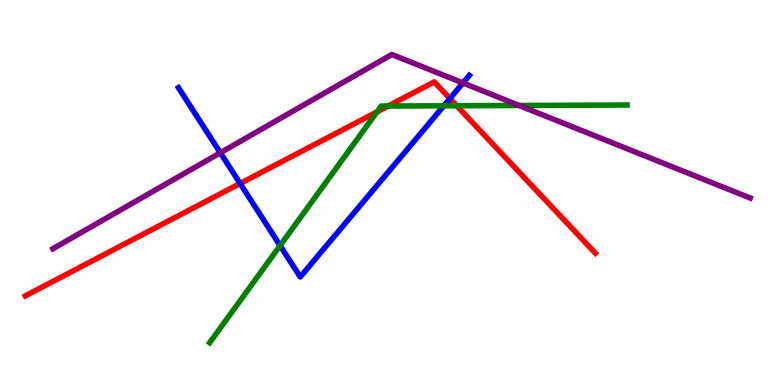[{'lines': ['blue', 'red'], 'intersections': [{'x': 3.1, 'y': 5.23}, {'x': 5.81, 'y': 7.44}]}, {'lines': ['green', 'red'], 'intersections': [{'x': 4.87, 'y': 7.1}, {'x': 5.01, 'y': 7.25}, {'x': 5.89, 'y': 7.25}]}, {'lines': ['purple', 'red'], 'intersections': []}, {'lines': ['blue', 'green'], 'intersections': [{'x': 3.61, 'y': 3.62}, {'x': 5.73, 'y': 7.25}]}, {'lines': ['blue', 'purple'], 'intersections': [{'x': 2.84, 'y': 6.03}, {'x': 5.97, 'y': 7.84}]}, {'lines': ['green', 'purple'], 'intersections': [{'x': 6.7, 'y': 7.26}]}]